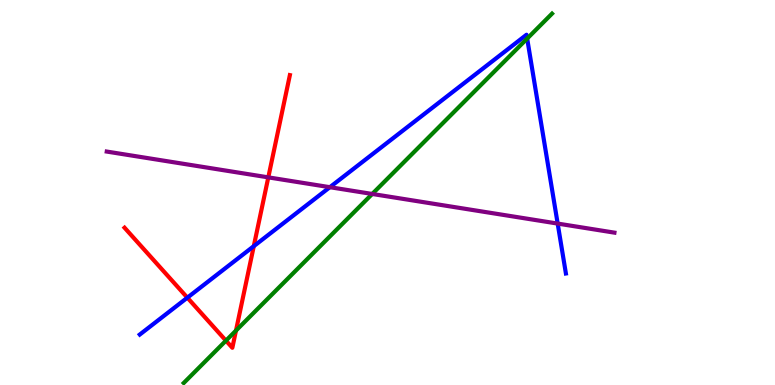[{'lines': ['blue', 'red'], 'intersections': [{'x': 2.42, 'y': 2.27}, {'x': 3.27, 'y': 3.61}]}, {'lines': ['green', 'red'], 'intersections': [{'x': 2.92, 'y': 1.15}, {'x': 3.04, 'y': 1.41}]}, {'lines': ['purple', 'red'], 'intersections': [{'x': 3.46, 'y': 5.39}]}, {'lines': ['blue', 'green'], 'intersections': [{'x': 6.8, 'y': 9.0}]}, {'lines': ['blue', 'purple'], 'intersections': [{'x': 4.26, 'y': 5.14}, {'x': 7.2, 'y': 4.19}]}, {'lines': ['green', 'purple'], 'intersections': [{'x': 4.8, 'y': 4.96}]}]